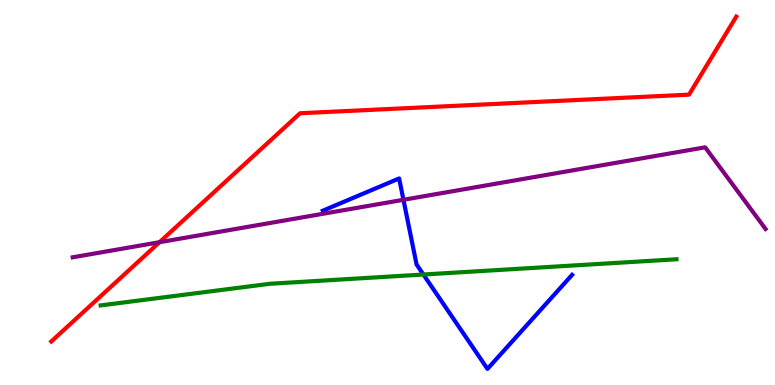[{'lines': ['blue', 'red'], 'intersections': []}, {'lines': ['green', 'red'], 'intersections': []}, {'lines': ['purple', 'red'], 'intersections': [{'x': 2.06, 'y': 3.71}]}, {'lines': ['blue', 'green'], 'intersections': [{'x': 5.46, 'y': 2.87}]}, {'lines': ['blue', 'purple'], 'intersections': [{'x': 5.21, 'y': 4.81}]}, {'lines': ['green', 'purple'], 'intersections': []}]